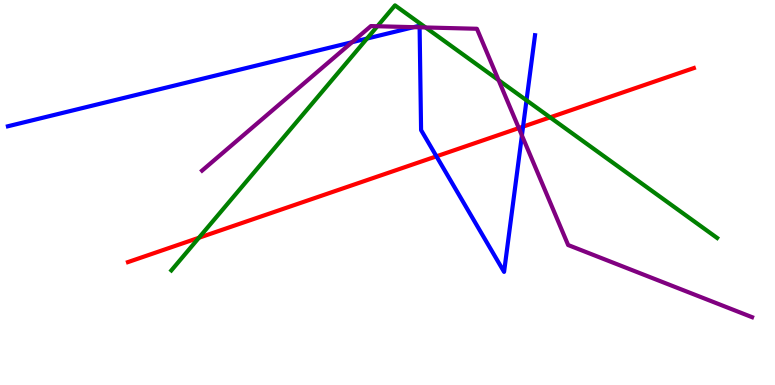[{'lines': ['blue', 'red'], 'intersections': [{'x': 5.63, 'y': 5.94}, {'x': 6.75, 'y': 6.71}]}, {'lines': ['green', 'red'], 'intersections': [{'x': 2.57, 'y': 3.82}, {'x': 7.1, 'y': 6.95}]}, {'lines': ['purple', 'red'], 'intersections': [{'x': 6.69, 'y': 6.67}]}, {'lines': ['blue', 'green'], 'intersections': [{'x': 4.74, 'y': 9.0}, {'x': 6.79, 'y': 7.39}]}, {'lines': ['blue', 'purple'], 'intersections': [{'x': 4.54, 'y': 8.9}, {'x': 5.34, 'y': 9.29}, {'x': 5.41, 'y': 9.29}, {'x': 6.73, 'y': 6.48}]}, {'lines': ['green', 'purple'], 'intersections': [{'x': 4.87, 'y': 9.32}, {'x': 5.49, 'y': 9.29}, {'x': 6.43, 'y': 7.92}]}]